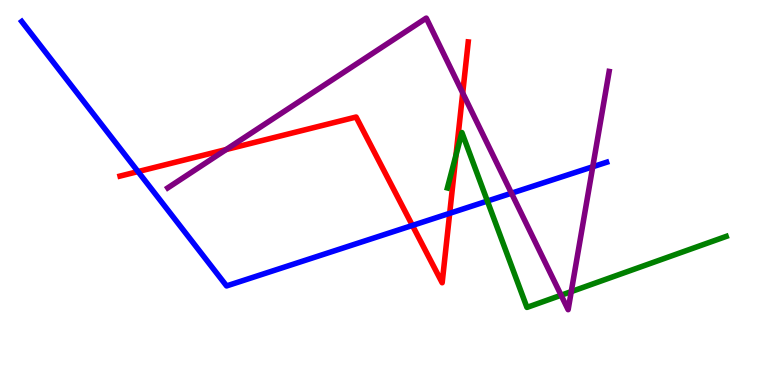[{'lines': ['blue', 'red'], 'intersections': [{'x': 1.78, 'y': 5.54}, {'x': 5.32, 'y': 4.14}, {'x': 5.8, 'y': 4.46}]}, {'lines': ['green', 'red'], 'intersections': [{'x': 5.88, 'y': 5.97}]}, {'lines': ['purple', 'red'], 'intersections': [{'x': 2.92, 'y': 6.12}, {'x': 5.97, 'y': 7.58}]}, {'lines': ['blue', 'green'], 'intersections': [{'x': 6.29, 'y': 4.78}]}, {'lines': ['blue', 'purple'], 'intersections': [{'x': 6.6, 'y': 4.98}, {'x': 7.65, 'y': 5.67}]}, {'lines': ['green', 'purple'], 'intersections': [{'x': 7.24, 'y': 2.33}, {'x': 7.37, 'y': 2.43}]}]